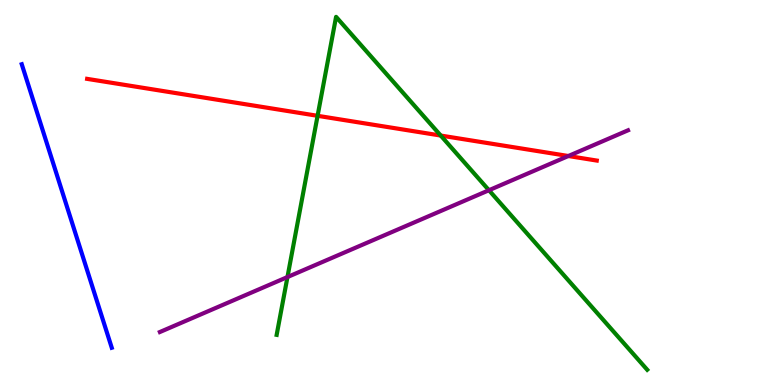[{'lines': ['blue', 'red'], 'intersections': []}, {'lines': ['green', 'red'], 'intersections': [{'x': 4.1, 'y': 6.99}, {'x': 5.69, 'y': 6.48}]}, {'lines': ['purple', 'red'], 'intersections': [{'x': 7.33, 'y': 5.95}]}, {'lines': ['blue', 'green'], 'intersections': []}, {'lines': ['blue', 'purple'], 'intersections': []}, {'lines': ['green', 'purple'], 'intersections': [{'x': 3.71, 'y': 2.8}, {'x': 6.31, 'y': 5.06}]}]